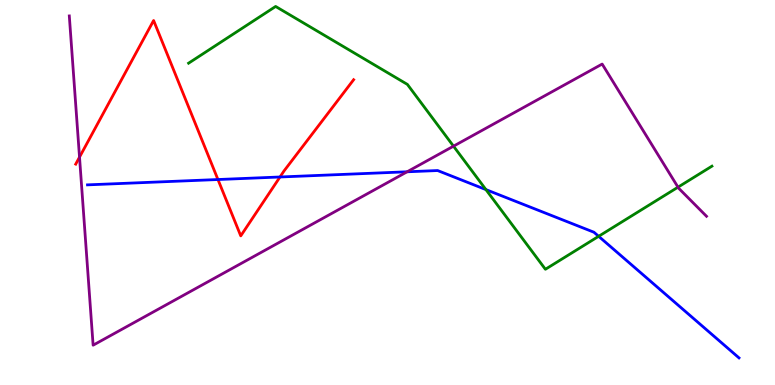[{'lines': ['blue', 'red'], 'intersections': [{'x': 2.81, 'y': 5.34}, {'x': 3.61, 'y': 5.4}]}, {'lines': ['green', 'red'], 'intersections': []}, {'lines': ['purple', 'red'], 'intersections': [{'x': 1.03, 'y': 5.92}]}, {'lines': ['blue', 'green'], 'intersections': [{'x': 6.27, 'y': 5.08}, {'x': 7.72, 'y': 3.86}]}, {'lines': ['blue', 'purple'], 'intersections': [{'x': 5.25, 'y': 5.54}]}, {'lines': ['green', 'purple'], 'intersections': [{'x': 5.85, 'y': 6.2}, {'x': 8.75, 'y': 5.14}]}]